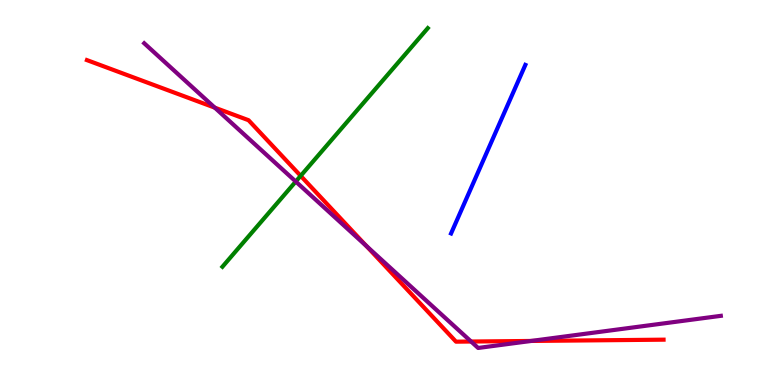[{'lines': ['blue', 'red'], 'intersections': []}, {'lines': ['green', 'red'], 'intersections': [{'x': 3.88, 'y': 5.43}]}, {'lines': ['purple', 'red'], 'intersections': [{'x': 2.77, 'y': 7.2}, {'x': 4.73, 'y': 3.61}, {'x': 6.08, 'y': 1.13}, {'x': 6.85, 'y': 1.14}]}, {'lines': ['blue', 'green'], 'intersections': []}, {'lines': ['blue', 'purple'], 'intersections': []}, {'lines': ['green', 'purple'], 'intersections': [{'x': 3.82, 'y': 5.28}]}]